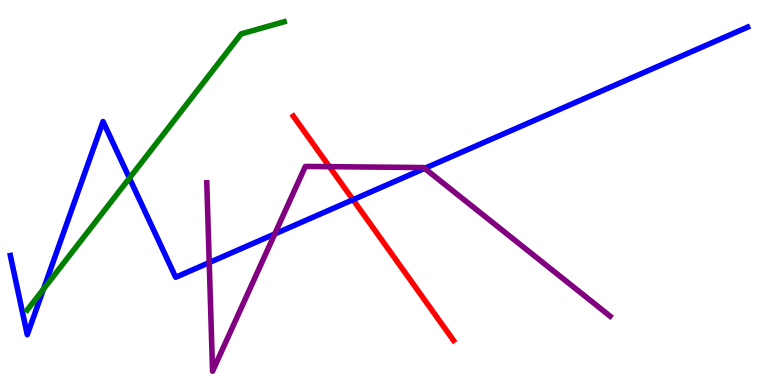[{'lines': ['blue', 'red'], 'intersections': [{'x': 4.56, 'y': 4.81}]}, {'lines': ['green', 'red'], 'intersections': []}, {'lines': ['purple', 'red'], 'intersections': [{'x': 4.25, 'y': 5.67}]}, {'lines': ['blue', 'green'], 'intersections': [{'x': 0.562, 'y': 2.49}, {'x': 1.67, 'y': 5.37}]}, {'lines': ['blue', 'purple'], 'intersections': [{'x': 2.7, 'y': 3.18}, {'x': 3.55, 'y': 3.92}, {'x': 5.48, 'y': 5.63}]}, {'lines': ['green', 'purple'], 'intersections': []}]